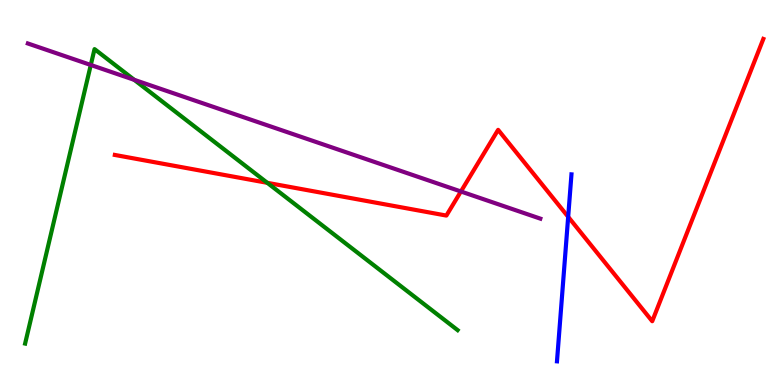[{'lines': ['blue', 'red'], 'intersections': [{'x': 7.33, 'y': 4.37}]}, {'lines': ['green', 'red'], 'intersections': [{'x': 3.45, 'y': 5.25}]}, {'lines': ['purple', 'red'], 'intersections': [{'x': 5.95, 'y': 5.03}]}, {'lines': ['blue', 'green'], 'intersections': []}, {'lines': ['blue', 'purple'], 'intersections': []}, {'lines': ['green', 'purple'], 'intersections': [{'x': 1.17, 'y': 8.31}, {'x': 1.73, 'y': 7.93}]}]